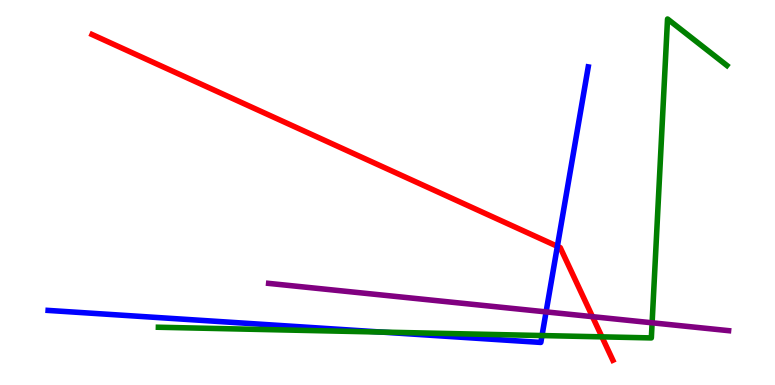[{'lines': ['blue', 'red'], 'intersections': [{'x': 7.19, 'y': 3.6}]}, {'lines': ['green', 'red'], 'intersections': [{'x': 7.77, 'y': 1.25}]}, {'lines': ['purple', 'red'], 'intersections': [{'x': 7.65, 'y': 1.77}]}, {'lines': ['blue', 'green'], 'intersections': [{'x': 4.92, 'y': 1.37}, {'x': 6.99, 'y': 1.28}]}, {'lines': ['blue', 'purple'], 'intersections': [{'x': 7.05, 'y': 1.9}]}, {'lines': ['green', 'purple'], 'intersections': [{'x': 8.41, 'y': 1.62}]}]